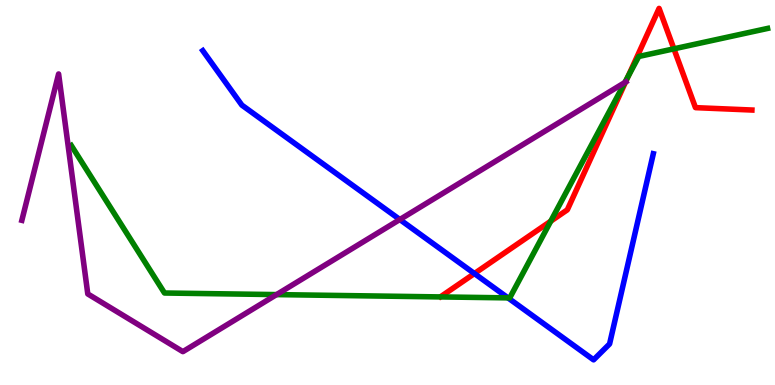[{'lines': ['blue', 'red'], 'intersections': [{'x': 6.12, 'y': 2.89}]}, {'lines': ['green', 'red'], 'intersections': [{'x': 7.11, 'y': 4.25}, {'x': 8.1, 'y': 8.01}, {'x': 8.7, 'y': 8.73}]}, {'lines': ['purple', 'red'], 'intersections': [{'x': 8.07, 'y': 7.87}]}, {'lines': ['blue', 'green'], 'intersections': [{'x': 6.56, 'y': 2.26}]}, {'lines': ['blue', 'purple'], 'intersections': [{'x': 5.16, 'y': 4.3}]}, {'lines': ['green', 'purple'], 'intersections': [{'x': 3.57, 'y': 2.35}, {'x': 8.06, 'y': 7.86}]}]